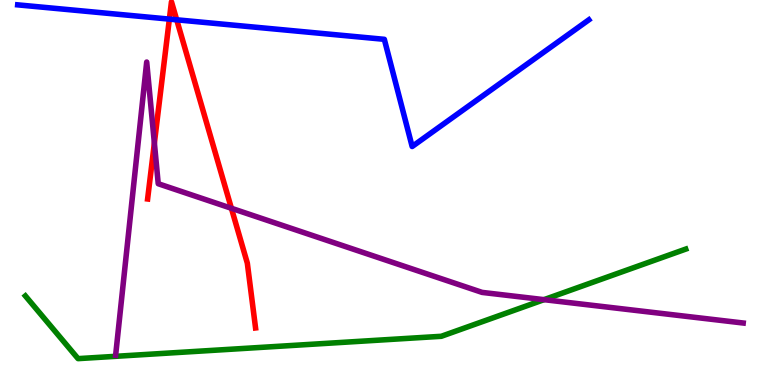[{'lines': ['blue', 'red'], 'intersections': [{'x': 2.19, 'y': 9.5}, {'x': 2.28, 'y': 9.49}]}, {'lines': ['green', 'red'], 'intersections': []}, {'lines': ['purple', 'red'], 'intersections': [{'x': 1.99, 'y': 6.28}, {'x': 2.99, 'y': 4.59}]}, {'lines': ['blue', 'green'], 'intersections': []}, {'lines': ['blue', 'purple'], 'intersections': []}, {'lines': ['green', 'purple'], 'intersections': [{'x': 7.02, 'y': 2.22}]}]